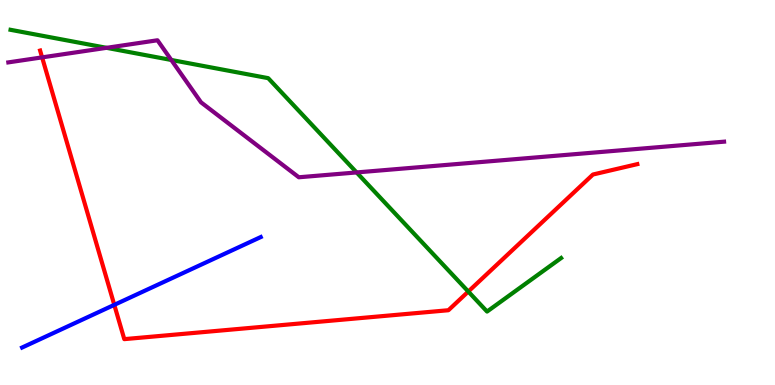[{'lines': ['blue', 'red'], 'intersections': [{'x': 1.47, 'y': 2.08}]}, {'lines': ['green', 'red'], 'intersections': [{'x': 6.04, 'y': 2.43}]}, {'lines': ['purple', 'red'], 'intersections': [{'x': 0.543, 'y': 8.51}]}, {'lines': ['blue', 'green'], 'intersections': []}, {'lines': ['blue', 'purple'], 'intersections': []}, {'lines': ['green', 'purple'], 'intersections': [{'x': 1.37, 'y': 8.76}, {'x': 2.21, 'y': 8.44}, {'x': 4.6, 'y': 5.52}]}]